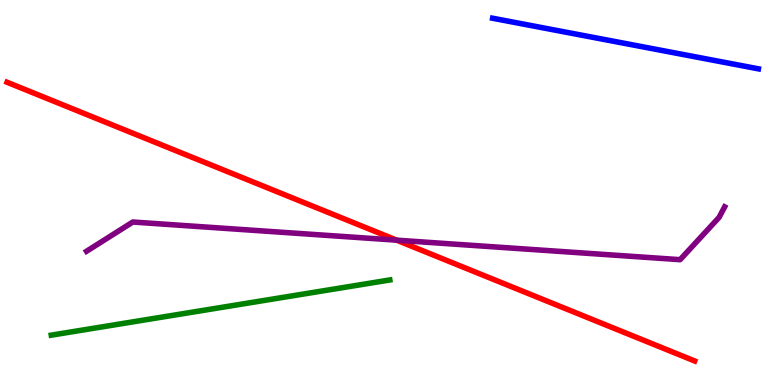[{'lines': ['blue', 'red'], 'intersections': []}, {'lines': ['green', 'red'], 'intersections': []}, {'lines': ['purple', 'red'], 'intersections': [{'x': 5.12, 'y': 3.76}]}, {'lines': ['blue', 'green'], 'intersections': []}, {'lines': ['blue', 'purple'], 'intersections': []}, {'lines': ['green', 'purple'], 'intersections': []}]